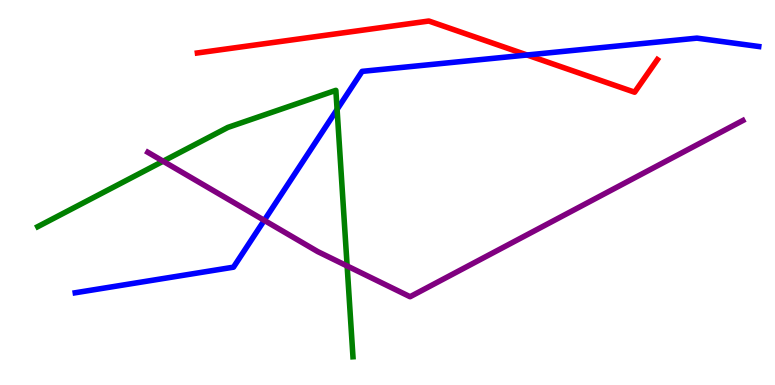[{'lines': ['blue', 'red'], 'intersections': [{'x': 6.8, 'y': 8.57}]}, {'lines': ['green', 'red'], 'intersections': []}, {'lines': ['purple', 'red'], 'intersections': []}, {'lines': ['blue', 'green'], 'intersections': [{'x': 4.35, 'y': 7.16}]}, {'lines': ['blue', 'purple'], 'intersections': [{'x': 3.41, 'y': 4.28}]}, {'lines': ['green', 'purple'], 'intersections': [{'x': 2.1, 'y': 5.81}, {'x': 4.48, 'y': 3.09}]}]